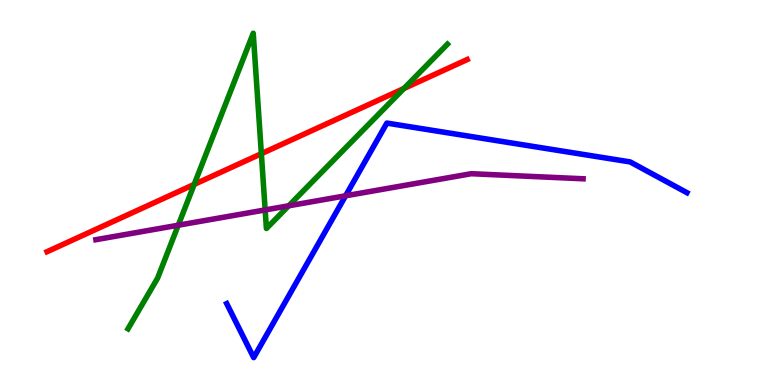[{'lines': ['blue', 'red'], 'intersections': []}, {'lines': ['green', 'red'], 'intersections': [{'x': 2.51, 'y': 5.21}, {'x': 3.37, 'y': 6.01}, {'x': 5.21, 'y': 7.7}]}, {'lines': ['purple', 'red'], 'intersections': []}, {'lines': ['blue', 'green'], 'intersections': []}, {'lines': ['blue', 'purple'], 'intersections': [{'x': 4.46, 'y': 4.91}]}, {'lines': ['green', 'purple'], 'intersections': [{'x': 2.3, 'y': 4.15}, {'x': 3.42, 'y': 4.55}, {'x': 3.73, 'y': 4.65}]}]